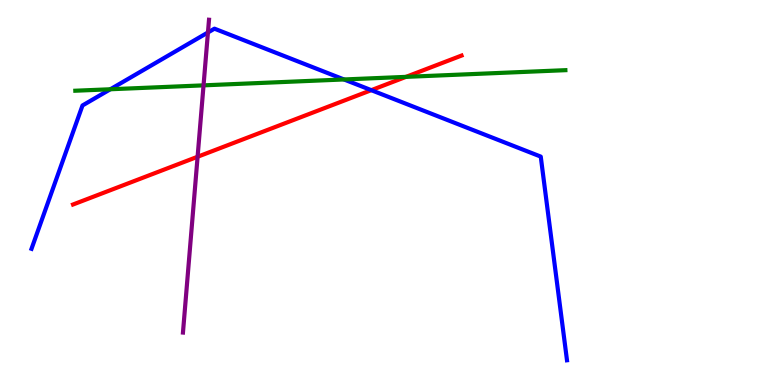[{'lines': ['blue', 'red'], 'intersections': [{'x': 4.79, 'y': 7.66}]}, {'lines': ['green', 'red'], 'intersections': [{'x': 5.24, 'y': 8.0}]}, {'lines': ['purple', 'red'], 'intersections': [{'x': 2.55, 'y': 5.93}]}, {'lines': ['blue', 'green'], 'intersections': [{'x': 1.42, 'y': 7.68}, {'x': 4.44, 'y': 7.94}]}, {'lines': ['blue', 'purple'], 'intersections': [{'x': 2.68, 'y': 9.16}]}, {'lines': ['green', 'purple'], 'intersections': [{'x': 2.63, 'y': 7.78}]}]